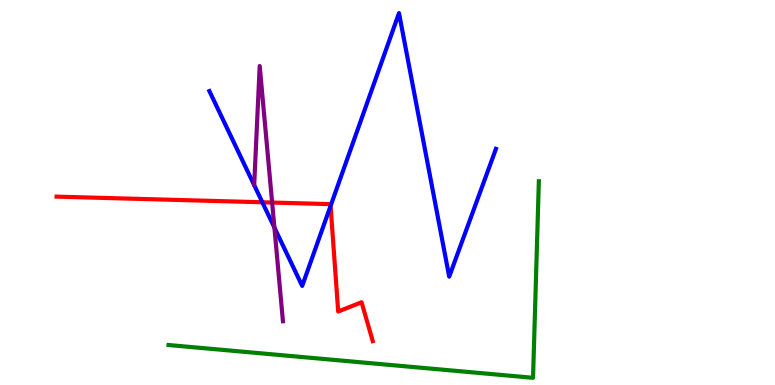[{'lines': ['blue', 'red'], 'intersections': [{'x': 3.39, 'y': 4.75}, {'x': 4.27, 'y': 4.65}]}, {'lines': ['green', 'red'], 'intersections': []}, {'lines': ['purple', 'red'], 'intersections': [{'x': 3.51, 'y': 4.74}]}, {'lines': ['blue', 'green'], 'intersections': []}, {'lines': ['blue', 'purple'], 'intersections': [{'x': 3.54, 'y': 4.09}]}, {'lines': ['green', 'purple'], 'intersections': []}]